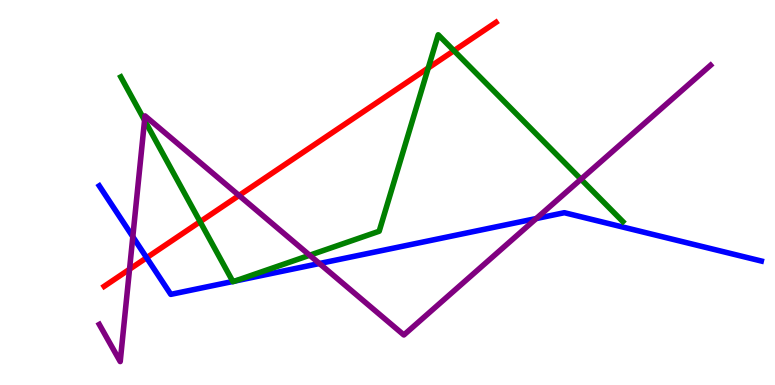[{'lines': ['blue', 'red'], 'intersections': [{'x': 1.89, 'y': 3.31}]}, {'lines': ['green', 'red'], 'intersections': [{'x': 2.58, 'y': 4.24}, {'x': 5.53, 'y': 8.23}, {'x': 5.86, 'y': 8.68}]}, {'lines': ['purple', 'red'], 'intersections': [{'x': 1.67, 'y': 3.01}, {'x': 3.08, 'y': 4.92}]}, {'lines': ['blue', 'green'], 'intersections': [{'x': 3.0, 'y': 2.69}, {'x': 3.03, 'y': 2.7}]}, {'lines': ['blue', 'purple'], 'intersections': [{'x': 1.71, 'y': 3.85}, {'x': 4.12, 'y': 3.16}, {'x': 6.92, 'y': 4.32}]}, {'lines': ['green', 'purple'], 'intersections': [{'x': 1.87, 'y': 6.88}, {'x': 4.0, 'y': 3.37}, {'x': 7.5, 'y': 5.35}]}]